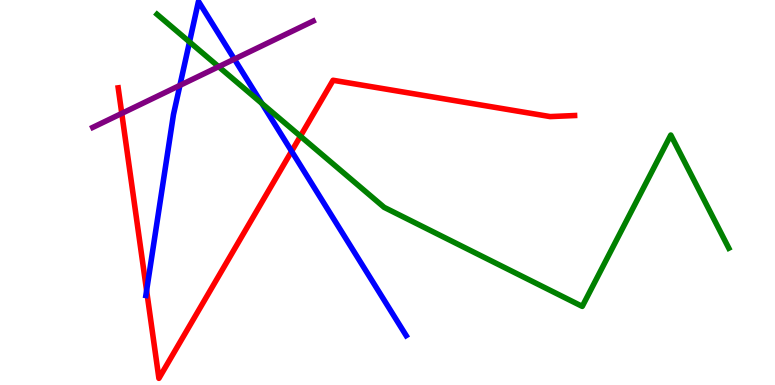[{'lines': ['blue', 'red'], 'intersections': [{'x': 1.89, 'y': 2.45}, {'x': 3.76, 'y': 6.07}]}, {'lines': ['green', 'red'], 'intersections': [{'x': 3.88, 'y': 6.46}]}, {'lines': ['purple', 'red'], 'intersections': [{'x': 1.57, 'y': 7.05}]}, {'lines': ['blue', 'green'], 'intersections': [{'x': 2.45, 'y': 8.91}, {'x': 3.38, 'y': 7.31}]}, {'lines': ['blue', 'purple'], 'intersections': [{'x': 2.32, 'y': 7.78}, {'x': 3.02, 'y': 8.46}]}, {'lines': ['green', 'purple'], 'intersections': [{'x': 2.82, 'y': 8.27}]}]